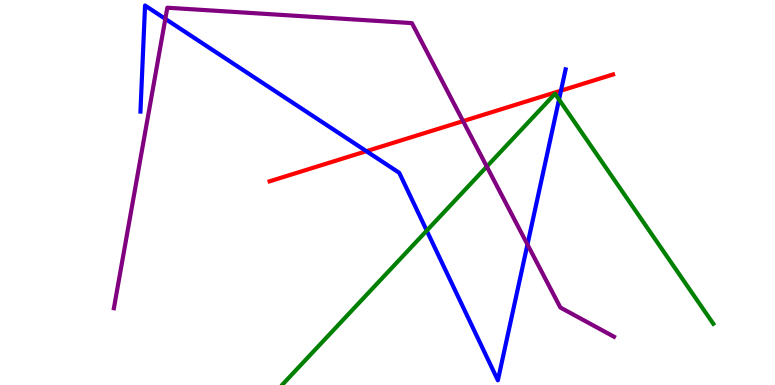[{'lines': ['blue', 'red'], 'intersections': [{'x': 4.73, 'y': 6.07}, {'x': 7.24, 'y': 7.65}]}, {'lines': ['green', 'red'], 'intersections': []}, {'lines': ['purple', 'red'], 'intersections': [{'x': 5.98, 'y': 6.85}]}, {'lines': ['blue', 'green'], 'intersections': [{'x': 5.51, 'y': 4.01}, {'x': 7.21, 'y': 7.42}]}, {'lines': ['blue', 'purple'], 'intersections': [{'x': 2.13, 'y': 9.51}, {'x': 6.81, 'y': 3.65}]}, {'lines': ['green', 'purple'], 'intersections': [{'x': 6.28, 'y': 5.67}]}]